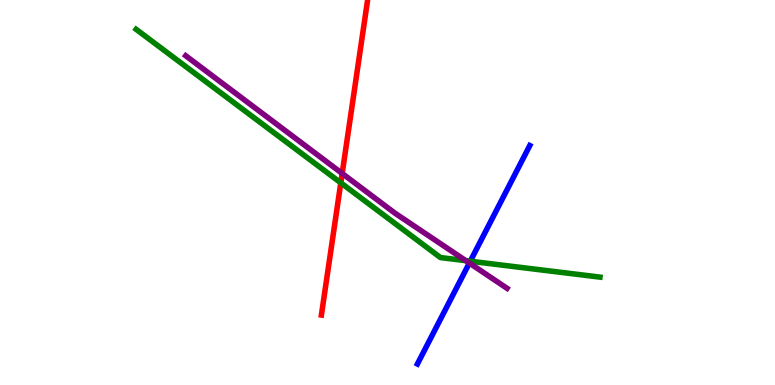[{'lines': ['blue', 'red'], 'intersections': []}, {'lines': ['green', 'red'], 'intersections': [{'x': 4.4, 'y': 5.25}]}, {'lines': ['purple', 'red'], 'intersections': [{'x': 4.42, 'y': 5.49}]}, {'lines': ['blue', 'green'], 'intersections': [{'x': 6.07, 'y': 3.21}]}, {'lines': ['blue', 'purple'], 'intersections': [{'x': 6.06, 'y': 3.17}]}, {'lines': ['green', 'purple'], 'intersections': [{'x': 6.01, 'y': 3.23}]}]